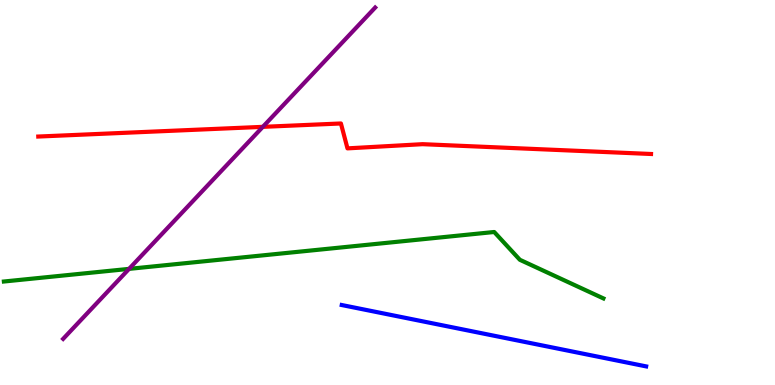[{'lines': ['blue', 'red'], 'intersections': []}, {'lines': ['green', 'red'], 'intersections': []}, {'lines': ['purple', 'red'], 'intersections': [{'x': 3.39, 'y': 6.71}]}, {'lines': ['blue', 'green'], 'intersections': []}, {'lines': ['blue', 'purple'], 'intersections': []}, {'lines': ['green', 'purple'], 'intersections': [{'x': 1.67, 'y': 3.02}]}]